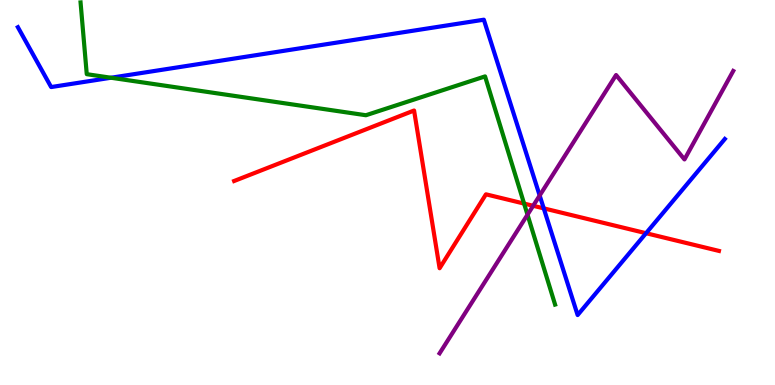[{'lines': ['blue', 'red'], 'intersections': [{'x': 7.02, 'y': 4.59}, {'x': 8.34, 'y': 3.94}]}, {'lines': ['green', 'red'], 'intersections': [{'x': 6.76, 'y': 4.71}]}, {'lines': ['purple', 'red'], 'intersections': [{'x': 6.88, 'y': 4.65}]}, {'lines': ['blue', 'green'], 'intersections': [{'x': 1.43, 'y': 7.98}]}, {'lines': ['blue', 'purple'], 'intersections': [{'x': 6.96, 'y': 4.92}]}, {'lines': ['green', 'purple'], 'intersections': [{'x': 6.81, 'y': 4.42}]}]